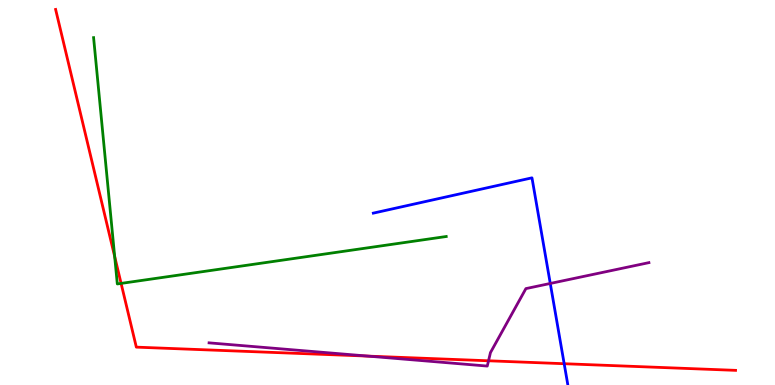[{'lines': ['blue', 'red'], 'intersections': [{'x': 7.28, 'y': 0.553}]}, {'lines': ['green', 'red'], 'intersections': [{'x': 1.48, 'y': 3.34}, {'x': 1.56, 'y': 2.64}]}, {'lines': ['purple', 'red'], 'intersections': [{'x': 4.75, 'y': 0.75}, {'x': 6.3, 'y': 0.629}]}, {'lines': ['blue', 'green'], 'intersections': []}, {'lines': ['blue', 'purple'], 'intersections': [{'x': 7.1, 'y': 2.64}]}, {'lines': ['green', 'purple'], 'intersections': []}]